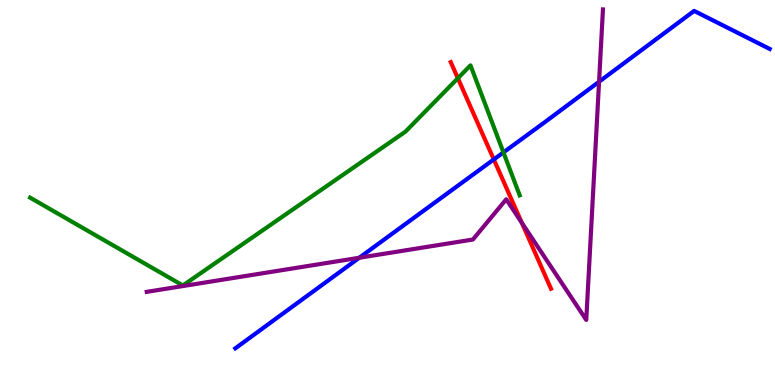[{'lines': ['blue', 'red'], 'intersections': [{'x': 6.37, 'y': 5.86}]}, {'lines': ['green', 'red'], 'intersections': [{'x': 5.91, 'y': 7.97}]}, {'lines': ['purple', 'red'], 'intersections': [{'x': 6.73, 'y': 4.21}]}, {'lines': ['blue', 'green'], 'intersections': [{'x': 6.5, 'y': 6.04}]}, {'lines': ['blue', 'purple'], 'intersections': [{'x': 4.64, 'y': 3.3}, {'x': 7.73, 'y': 7.88}]}, {'lines': ['green', 'purple'], 'intersections': []}]